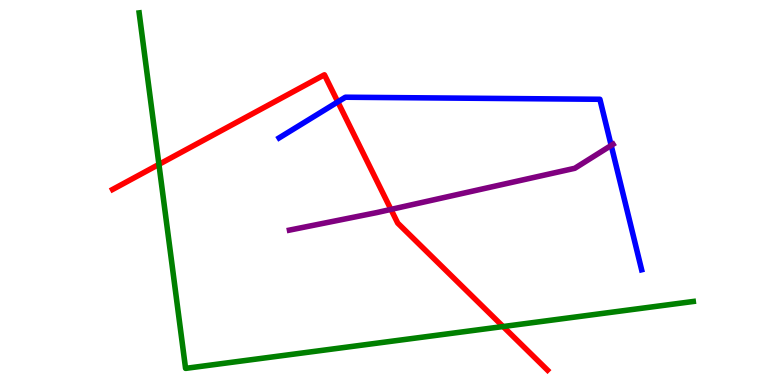[{'lines': ['blue', 'red'], 'intersections': [{'x': 4.36, 'y': 7.35}]}, {'lines': ['green', 'red'], 'intersections': [{'x': 2.05, 'y': 5.73}, {'x': 6.49, 'y': 1.52}]}, {'lines': ['purple', 'red'], 'intersections': [{'x': 5.04, 'y': 4.56}]}, {'lines': ['blue', 'green'], 'intersections': []}, {'lines': ['blue', 'purple'], 'intersections': [{'x': 7.89, 'y': 6.22}]}, {'lines': ['green', 'purple'], 'intersections': []}]